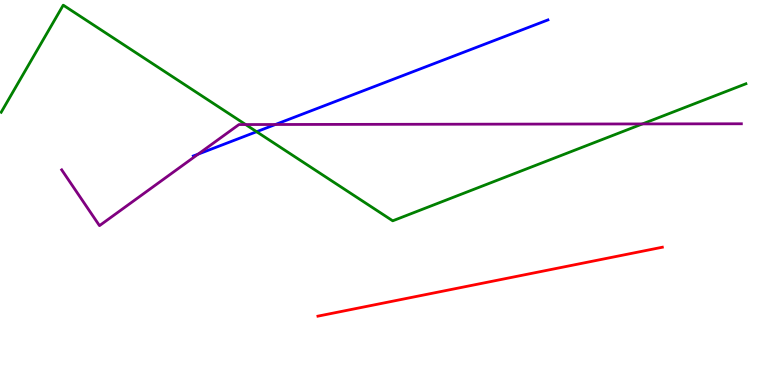[{'lines': ['blue', 'red'], 'intersections': []}, {'lines': ['green', 'red'], 'intersections': []}, {'lines': ['purple', 'red'], 'intersections': []}, {'lines': ['blue', 'green'], 'intersections': [{'x': 3.31, 'y': 6.58}]}, {'lines': ['blue', 'purple'], 'intersections': [{'x': 2.56, 'y': 6.0}, {'x': 3.55, 'y': 6.77}]}, {'lines': ['green', 'purple'], 'intersections': [{'x': 3.17, 'y': 6.77}, {'x': 8.29, 'y': 6.78}]}]